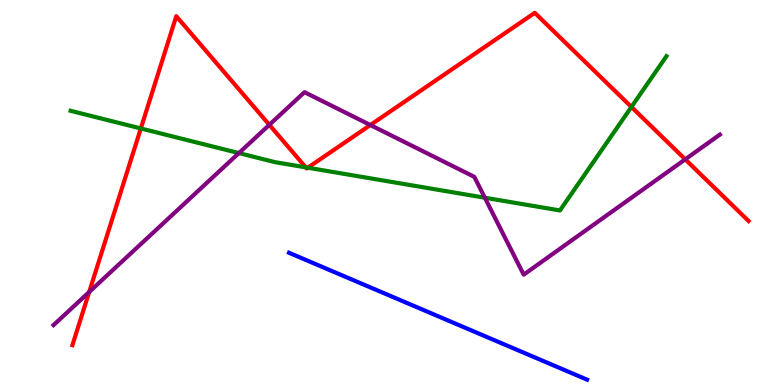[{'lines': ['blue', 'red'], 'intersections': []}, {'lines': ['green', 'red'], 'intersections': [{'x': 1.82, 'y': 6.66}, {'x': 3.95, 'y': 5.65}, {'x': 3.97, 'y': 5.64}, {'x': 8.15, 'y': 7.22}]}, {'lines': ['purple', 'red'], 'intersections': [{'x': 1.15, 'y': 2.42}, {'x': 3.48, 'y': 6.76}, {'x': 4.78, 'y': 6.75}, {'x': 8.84, 'y': 5.86}]}, {'lines': ['blue', 'green'], 'intersections': []}, {'lines': ['blue', 'purple'], 'intersections': []}, {'lines': ['green', 'purple'], 'intersections': [{'x': 3.08, 'y': 6.02}, {'x': 6.26, 'y': 4.86}]}]